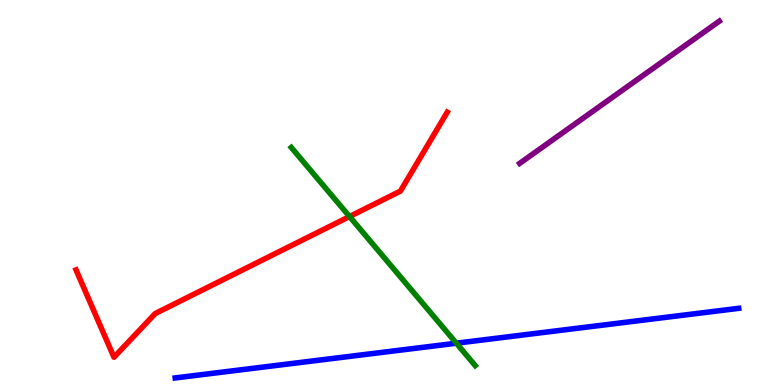[{'lines': ['blue', 'red'], 'intersections': []}, {'lines': ['green', 'red'], 'intersections': [{'x': 4.51, 'y': 4.38}]}, {'lines': ['purple', 'red'], 'intersections': []}, {'lines': ['blue', 'green'], 'intersections': [{'x': 5.89, 'y': 1.09}]}, {'lines': ['blue', 'purple'], 'intersections': []}, {'lines': ['green', 'purple'], 'intersections': []}]